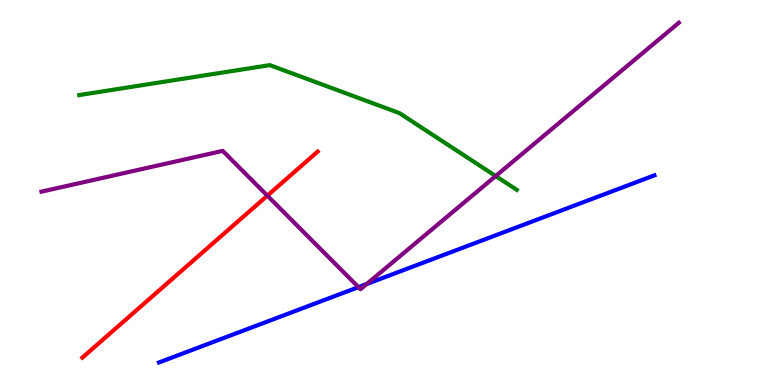[{'lines': ['blue', 'red'], 'intersections': []}, {'lines': ['green', 'red'], 'intersections': []}, {'lines': ['purple', 'red'], 'intersections': [{'x': 3.45, 'y': 4.92}]}, {'lines': ['blue', 'green'], 'intersections': []}, {'lines': ['blue', 'purple'], 'intersections': [{'x': 4.63, 'y': 2.54}, {'x': 4.73, 'y': 2.62}]}, {'lines': ['green', 'purple'], 'intersections': [{'x': 6.4, 'y': 5.43}]}]